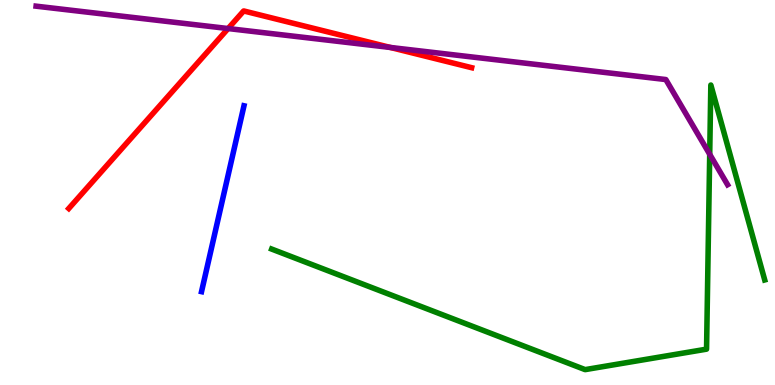[{'lines': ['blue', 'red'], 'intersections': []}, {'lines': ['green', 'red'], 'intersections': []}, {'lines': ['purple', 'red'], 'intersections': [{'x': 2.94, 'y': 9.26}, {'x': 5.04, 'y': 8.77}]}, {'lines': ['blue', 'green'], 'intersections': []}, {'lines': ['blue', 'purple'], 'intersections': []}, {'lines': ['green', 'purple'], 'intersections': [{'x': 9.16, 'y': 5.99}]}]